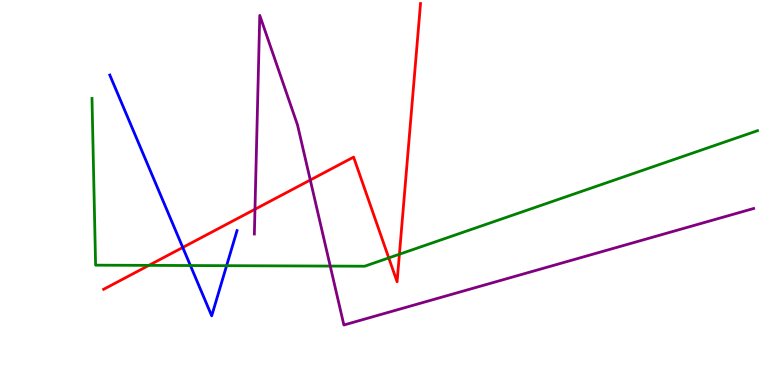[{'lines': ['blue', 'red'], 'intersections': [{'x': 2.36, 'y': 3.57}]}, {'lines': ['green', 'red'], 'intersections': [{'x': 1.92, 'y': 3.11}, {'x': 5.02, 'y': 3.3}, {'x': 5.15, 'y': 3.4}]}, {'lines': ['purple', 'red'], 'intersections': [{'x': 3.29, 'y': 4.56}, {'x': 4.0, 'y': 5.32}]}, {'lines': ['blue', 'green'], 'intersections': [{'x': 2.46, 'y': 3.1}, {'x': 2.92, 'y': 3.1}]}, {'lines': ['blue', 'purple'], 'intersections': []}, {'lines': ['green', 'purple'], 'intersections': [{'x': 4.26, 'y': 3.09}]}]